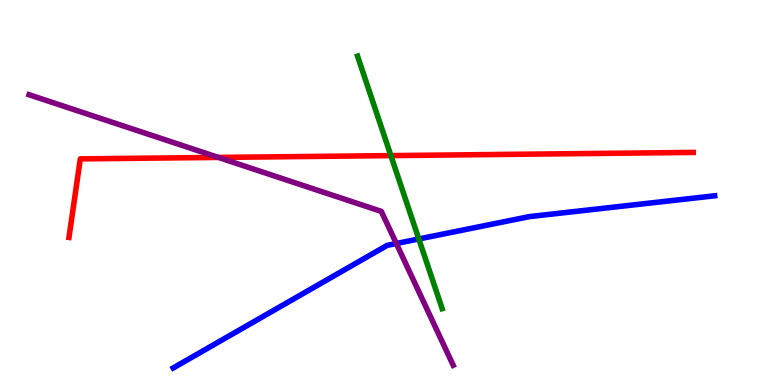[{'lines': ['blue', 'red'], 'intersections': []}, {'lines': ['green', 'red'], 'intersections': [{'x': 5.04, 'y': 5.96}]}, {'lines': ['purple', 'red'], 'intersections': [{'x': 2.82, 'y': 5.91}]}, {'lines': ['blue', 'green'], 'intersections': [{'x': 5.4, 'y': 3.79}]}, {'lines': ['blue', 'purple'], 'intersections': [{'x': 5.11, 'y': 3.68}]}, {'lines': ['green', 'purple'], 'intersections': []}]